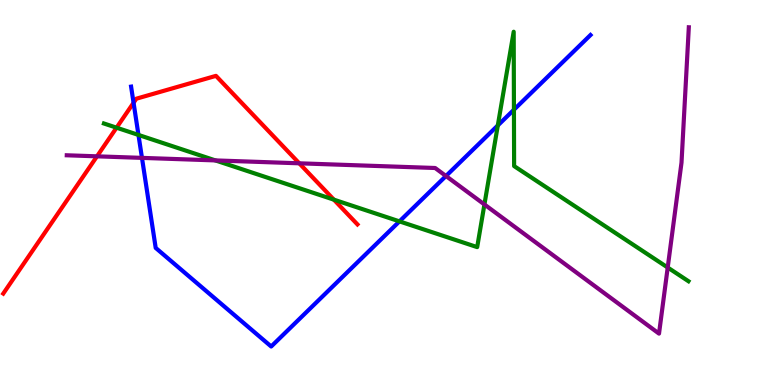[{'lines': ['blue', 'red'], 'intersections': [{'x': 1.72, 'y': 7.33}]}, {'lines': ['green', 'red'], 'intersections': [{'x': 1.5, 'y': 6.68}, {'x': 4.31, 'y': 4.81}]}, {'lines': ['purple', 'red'], 'intersections': [{'x': 1.25, 'y': 5.94}, {'x': 3.86, 'y': 5.76}]}, {'lines': ['blue', 'green'], 'intersections': [{'x': 1.79, 'y': 6.5}, {'x': 5.15, 'y': 4.25}, {'x': 6.42, 'y': 6.74}, {'x': 6.63, 'y': 7.15}]}, {'lines': ['blue', 'purple'], 'intersections': [{'x': 1.83, 'y': 5.9}, {'x': 5.75, 'y': 5.43}]}, {'lines': ['green', 'purple'], 'intersections': [{'x': 2.78, 'y': 5.83}, {'x': 6.25, 'y': 4.69}, {'x': 8.62, 'y': 3.05}]}]